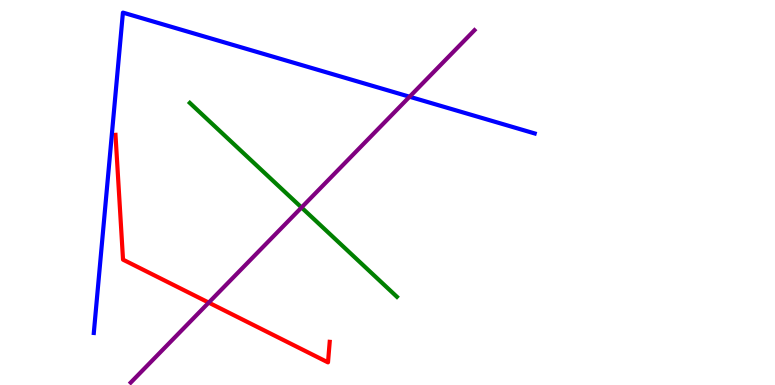[{'lines': ['blue', 'red'], 'intersections': []}, {'lines': ['green', 'red'], 'intersections': []}, {'lines': ['purple', 'red'], 'intersections': [{'x': 2.69, 'y': 2.14}]}, {'lines': ['blue', 'green'], 'intersections': []}, {'lines': ['blue', 'purple'], 'intersections': [{'x': 5.28, 'y': 7.49}]}, {'lines': ['green', 'purple'], 'intersections': [{'x': 3.89, 'y': 4.61}]}]